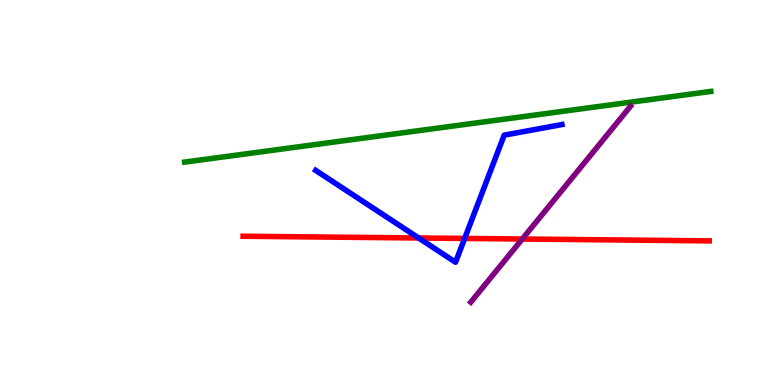[{'lines': ['blue', 'red'], 'intersections': [{'x': 5.4, 'y': 3.82}, {'x': 6.0, 'y': 3.81}]}, {'lines': ['green', 'red'], 'intersections': []}, {'lines': ['purple', 'red'], 'intersections': [{'x': 6.74, 'y': 3.79}]}, {'lines': ['blue', 'green'], 'intersections': []}, {'lines': ['blue', 'purple'], 'intersections': []}, {'lines': ['green', 'purple'], 'intersections': []}]